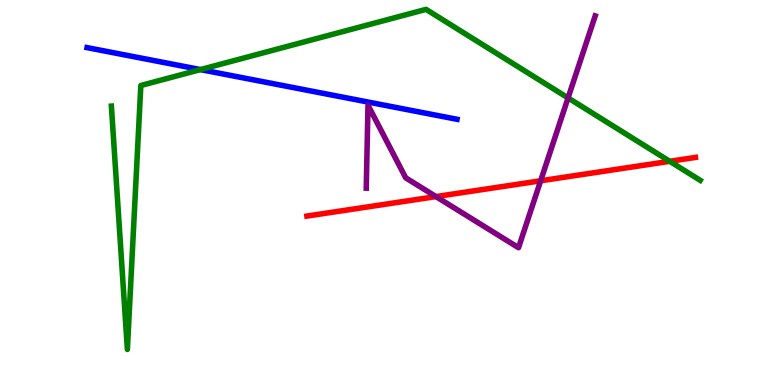[{'lines': ['blue', 'red'], 'intersections': []}, {'lines': ['green', 'red'], 'intersections': [{'x': 8.64, 'y': 5.81}]}, {'lines': ['purple', 'red'], 'intersections': [{'x': 5.63, 'y': 4.89}, {'x': 6.98, 'y': 5.3}]}, {'lines': ['blue', 'green'], 'intersections': [{'x': 2.59, 'y': 8.19}]}, {'lines': ['blue', 'purple'], 'intersections': []}, {'lines': ['green', 'purple'], 'intersections': [{'x': 7.33, 'y': 7.46}]}]